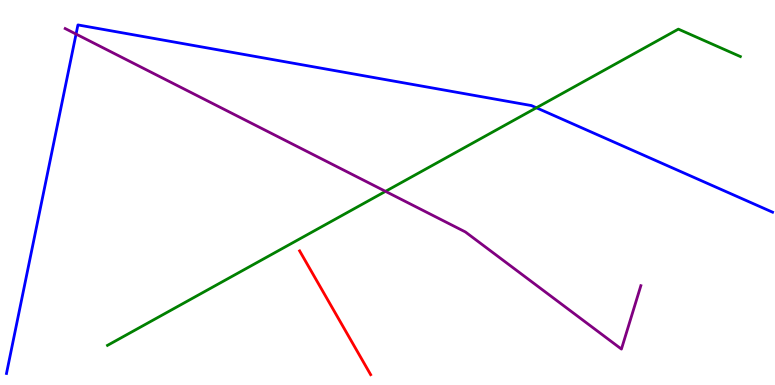[{'lines': ['blue', 'red'], 'intersections': []}, {'lines': ['green', 'red'], 'intersections': []}, {'lines': ['purple', 'red'], 'intersections': []}, {'lines': ['blue', 'green'], 'intersections': [{'x': 6.92, 'y': 7.2}]}, {'lines': ['blue', 'purple'], 'intersections': [{'x': 0.981, 'y': 9.11}]}, {'lines': ['green', 'purple'], 'intersections': [{'x': 4.97, 'y': 5.03}]}]